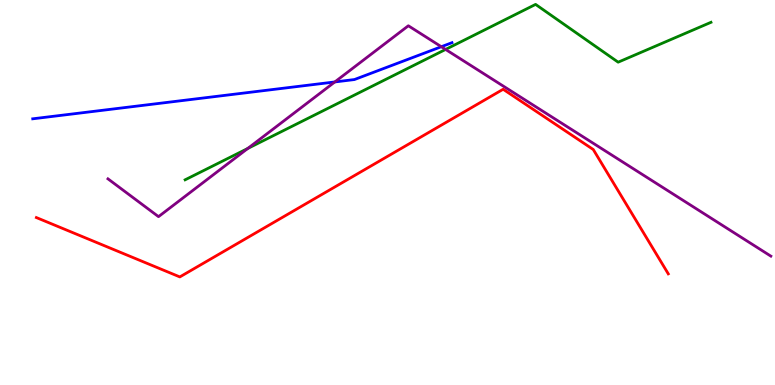[{'lines': ['blue', 'red'], 'intersections': []}, {'lines': ['green', 'red'], 'intersections': []}, {'lines': ['purple', 'red'], 'intersections': []}, {'lines': ['blue', 'green'], 'intersections': []}, {'lines': ['blue', 'purple'], 'intersections': [{'x': 4.32, 'y': 7.87}, {'x': 5.69, 'y': 8.79}]}, {'lines': ['green', 'purple'], 'intersections': [{'x': 3.2, 'y': 6.14}, {'x': 5.75, 'y': 8.72}]}]